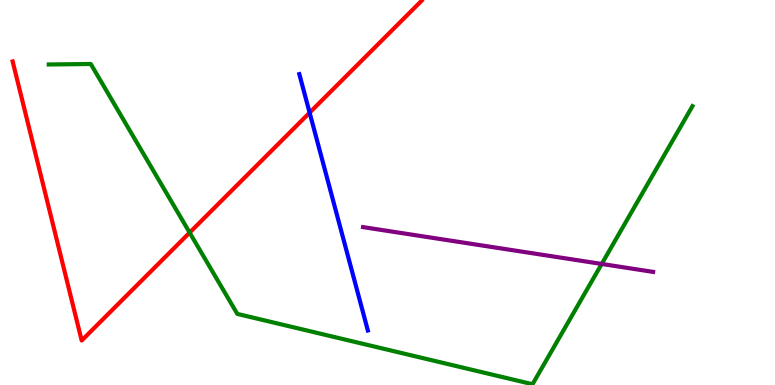[{'lines': ['blue', 'red'], 'intersections': [{'x': 4.0, 'y': 7.07}]}, {'lines': ['green', 'red'], 'intersections': [{'x': 2.45, 'y': 3.96}]}, {'lines': ['purple', 'red'], 'intersections': []}, {'lines': ['blue', 'green'], 'intersections': []}, {'lines': ['blue', 'purple'], 'intersections': []}, {'lines': ['green', 'purple'], 'intersections': [{'x': 7.76, 'y': 3.14}]}]